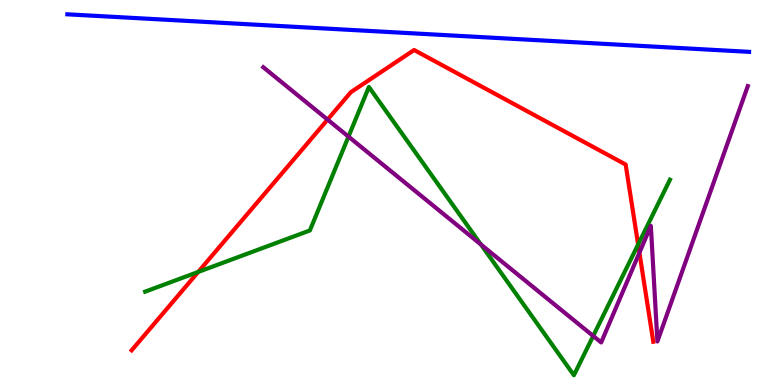[{'lines': ['blue', 'red'], 'intersections': []}, {'lines': ['green', 'red'], 'intersections': [{'x': 2.56, 'y': 2.94}, {'x': 8.23, 'y': 3.65}]}, {'lines': ['purple', 'red'], 'intersections': [{'x': 4.23, 'y': 6.89}, {'x': 8.25, 'y': 3.44}]}, {'lines': ['blue', 'green'], 'intersections': []}, {'lines': ['blue', 'purple'], 'intersections': []}, {'lines': ['green', 'purple'], 'intersections': [{'x': 4.5, 'y': 6.45}, {'x': 6.21, 'y': 3.65}, {'x': 7.65, 'y': 1.27}]}]